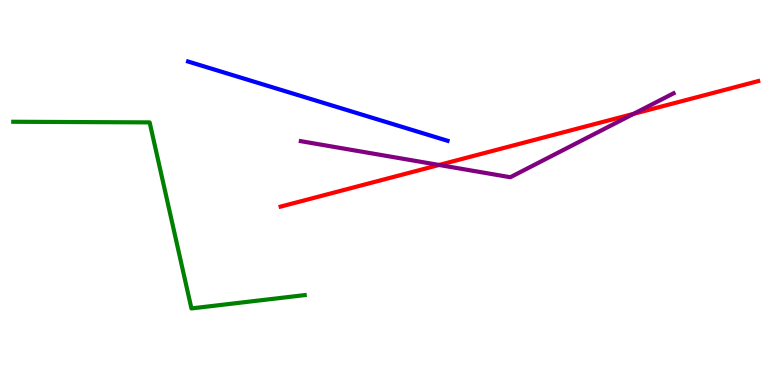[{'lines': ['blue', 'red'], 'intersections': []}, {'lines': ['green', 'red'], 'intersections': []}, {'lines': ['purple', 'red'], 'intersections': [{'x': 5.67, 'y': 5.72}, {'x': 8.18, 'y': 7.04}]}, {'lines': ['blue', 'green'], 'intersections': []}, {'lines': ['blue', 'purple'], 'intersections': []}, {'lines': ['green', 'purple'], 'intersections': []}]